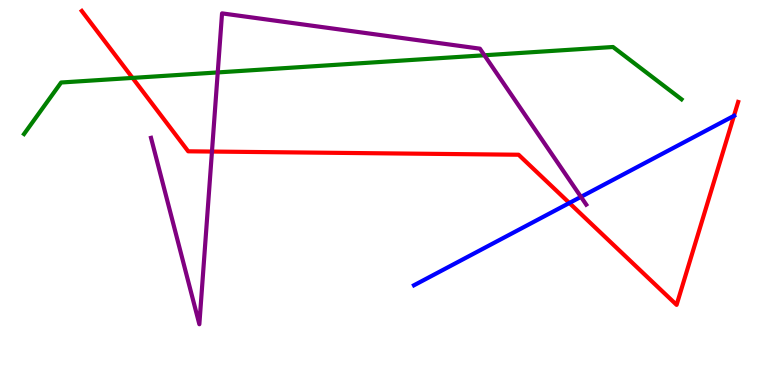[{'lines': ['blue', 'red'], 'intersections': [{'x': 7.35, 'y': 4.73}, {'x': 9.47, 'y': 6.99}]}, {'lines': ['green', 'red'], 'intersections': [{'x': 1.71, 'y': 7.98}]}, {'lines': ['purple', 'red'], 'intersections': [{'x': 2.73, 'y': 6.06}]}, {'lines': ['blue', 'green'], 'intersections': []}, {'lines': ['blue', 'purple'], 'intersections': [{'x': 7.5, 'y': 4.89}]}, {'lines': ['green', 'purple'], 'intersections': [{'x': 2.81, 'y': 8.12}, {'x': 6.25, 'y': 8.56}]}]